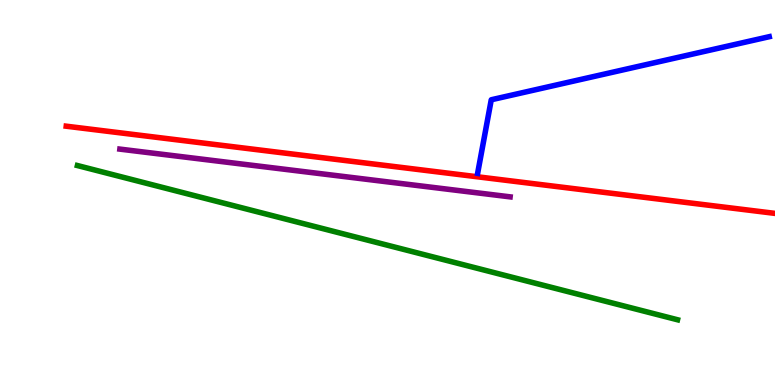[{'lines': ['blue', 'red'], 'intersections': []}, {'lines': ['green', 'red'], 'intersections': []}, {'lines': ['purple', 'red'], 'intersections': []}, {'lines': ['blue', 'green'], 'intersections': []}, {'lines': ['blue', 'purple'], 'intersections': []}, {'lines': ['green', 'purple'], 'intersections': []}]